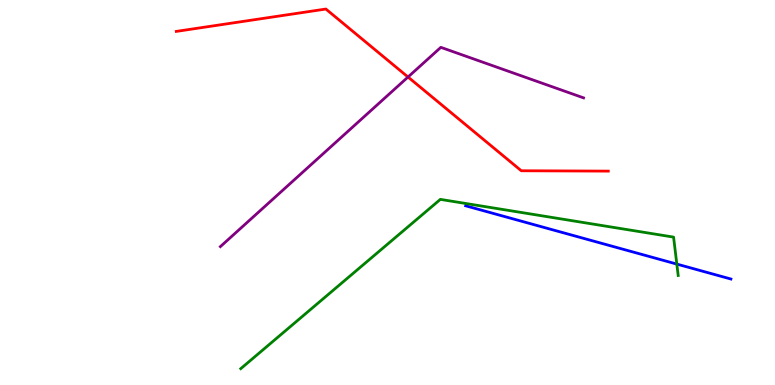[{'lines': ['blue', 'red'], 'intersections': []}, {'lines': ['green', 'red'], 'intersections': []}, {'lines': ['purple', 'red'], 'intersections': [{'x': 5.26, 'y': 8.0}]}, {'lines': ['blue', 'green'], 'intersections': [{'x': 8.73, 'y': 3.14}]}, {'lines': ['blue', 'purple'], 'intersections': []}, {'lines': ['green', 'purple'], 'intersections': []}]